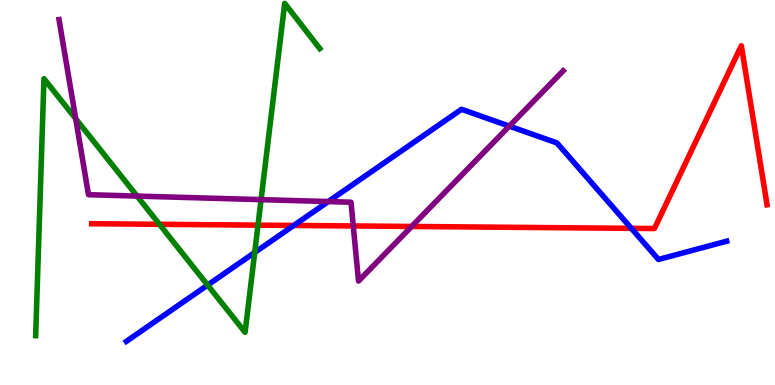[{'lines': ['blue', 'red'], 'intersections': [{'x': 3.79, 'y': 4.14}, {'x': 8.15, 'y': 4.07}]}, {'lines': ['green', 'red'], 'intersections': [{'x': 2.06, 'y': 4.17}, {'x': 3.33, 'y': 4.15}]}, {'lines': ['purple', 'red'], 'intersections': [{'x': 4.56, 'y': 4.13}, {'x': 5.31, 'y': 4.12}]}, {'lines': ['blue', 'green'], 'intersections': [{'x': 2.68, 'y': 2.6}, {'x': 3.29, 'y': 3.44}]}, {'lines': ['blue', 'purple'], 'intersections': [{'x': 4.24, 'y': 4.76}, {'x': 6.57, 'y': 6.72}]}, {'lines': ['green', 'purple'], 'intersections': [{'x': 0.977, 'y': 6.92}, {'x': 1.77, 'y': 4.91}, {'x': 3.37, 'y': 4.81}]}]